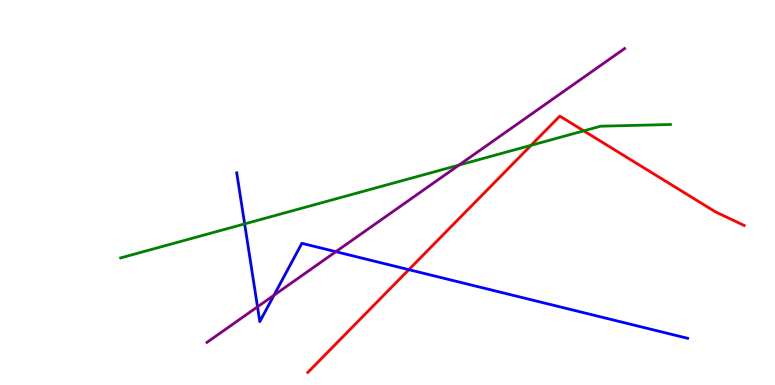[{'lines': ['blue', 'red'], 'intersections': [{'x': 5.28, 'y': 3.0}]}, {'lines': ['green', 'red'], 'intersections': [{'x': 6.85, 'y': 6.23}, {'x': 7.53, 'y': 6.6}]}, {'lines': ['purple', 'red'], 'intersections': []}, {'lines': ['blue', 'green'], 'intersections': [{'x': 3.16, 'y': 4.18}]}, {'lines': ['blue', 'purple'], 'intersections': [{'x': 3.32, 'y': 2.03}, {'x': 3.54, 'y': 2.33}, {'x': 4.33, 'y': 3.46}]}, {'lines': ['green', 'purple'], 'intersections': [{'x': 5.92, 'y': 5.71}]}]